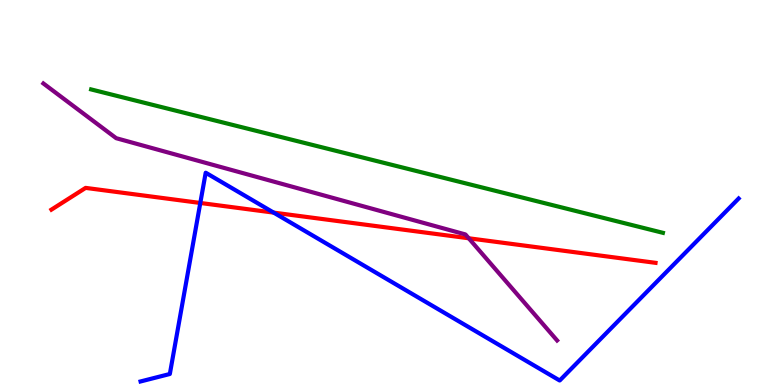[{'lines': ['blue', 'red'], 'intersections': [{'x': 2.58, 'y': 4.73}, {'x': 3.53, 'y': 4.48}]}, {'lines': ['green', 'red'], 'intersections': []}, {'lines': ['purple', 'red'], 'intersections': [{'x': 6.05, 'y': 3.81}]}, {'lines': ['blue', 'green'], 'intersections': []}, {'lines': ['blue', 'purple'], 'intersections': []}, {'lines': ['green', 'purple'], 'intersections': []}]